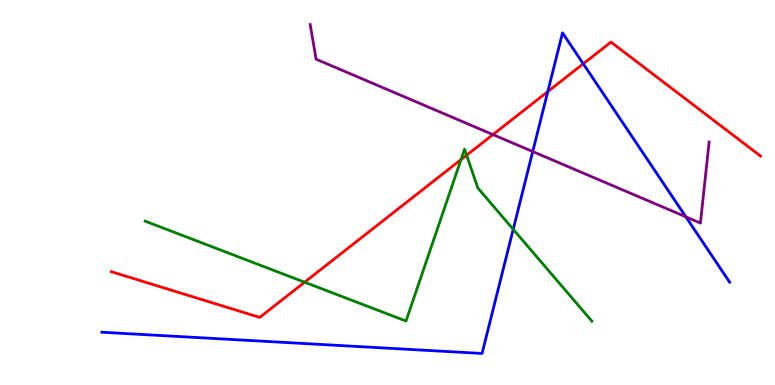[{'lines': ['blue', 'red'], 'intersections': [{'x': 7.07, 'y': 7.62}, {'x': 7.53, 'y': 8.34}]}, {'lines': ['green', 'red'], 'intersections': [{'x': 3.93, 'y': 2.67}, {'x': 5.95, 'y': 5.85}, {'x': 6.02, 'y': 5.97}]}, {'lines': ['purple', 'red'], 'intersections': [{'x': 6.36, 'y': 6.5}]}, {'lines': ['blue', 'green'], 'intersections': [{'x': 6.62, 'y': 4.04}]}, {'lines': ['blue', 'purple'], 'intersections': [{'x': 6.87, 'y': 6.06}, {'x': 8.85, 'y': 4.37}]}, {'lines': ['green', 'purple'], 'intersections': []}]